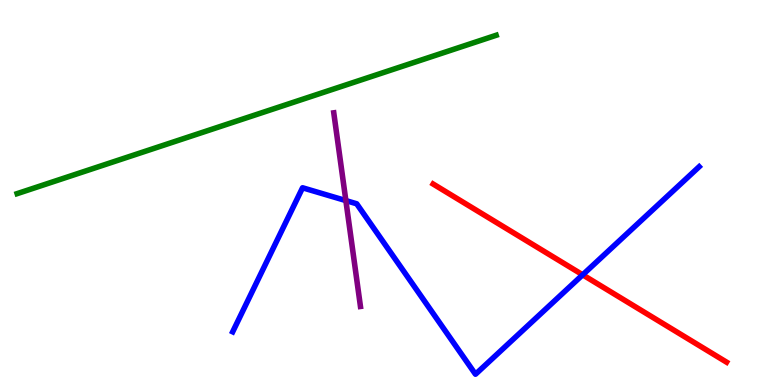[{'lines': ['blue', 'red'], 'intersections': [{'x': 7.52, 'y': 2.86}]}, {'lines': ['green', 'red'], 'intersections': []}, {'lines': ['purple', 'red'], 'intersections': []}, {'lines': ['blue', 'green'], 'intersections': []}, {'lines': ['blue', 'purple'], 'intersections': [{'x': 4.46, 'y': 4.79}]}, {'lines': ['green', 'purple'], 'intersections': []}]